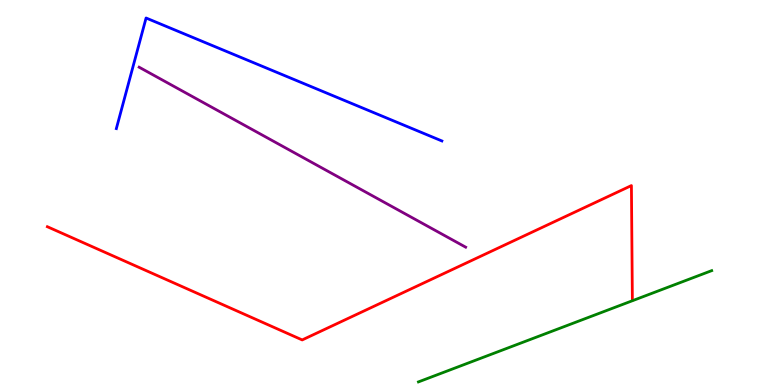[{'lines': ['blue', 'red'], 'intersections': []}, {'lines': ['green', 'red'], 'intersections': []}, {'lines': ['purple', 'red'], 'intersections': []}, {'lines': ['blue', 'green'], 'intersections': []}, {'lines': ['blue', 'purple'], 'intersections': []}, {'lines': ['green', 'purple'], 'intersections': []}]